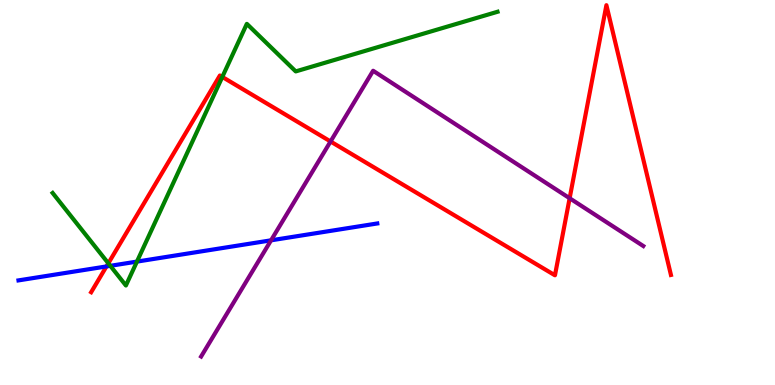[{'lines': ['blue', 'red'], 'intersections': [{'x': 1.37, 'y': 3.08}]}, {'lines': ['green', 'red'], 'intersections': [{'x': 1.4, 'y': 3.16}, {'x': 2.87, 'y': 8.0}]}, {'lines': ['purple', 'red'], 'intersections': [{'x': 4.27, 'y': 6.33}, {'x': 7.35, 'y': 4.85}]}, {'lines': ['blue', 'green'], 'intersections': [{'x': 1.42, 'y': 3.1}, {'x': 1.77, 'y': 3.21}]}, {'lines': ['blue', 'purple'], 'intersections': [{'x': 3.5, 'y': 3.76}]}, {'lines': ['green', 'purple'], 'intersections': []}]